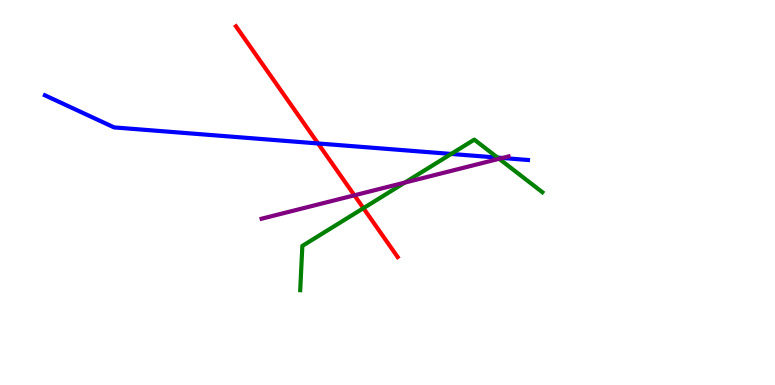[{'lines': ['blue', 'red'], 'intersections': [{'x': 4.1, 'y': 6.27}]}, {'lines': ['green', 'red'], 'intersections': [{'x': 4.69, 'y': 4.59}]}, {'lines': ['purple', 'red'], 'intersections': [{'x': 4.57, 'y': 4.93}]}, {'lines': ['blue', 'green'], 'intersections': [{'x': 5.82, 'y': 6.0}, {'x': 6.42, 'y': 5.91}]}, {'lines': ['blue', 'purple'], 'intersections': [{'x': 6.48, 'y': 5.9}]}, {'lines': ['green', 'purple'], 'intersections': [{'x': 5.22, 'y': 5.26}, {'x': 6.44, 'y': 5.88}]}]